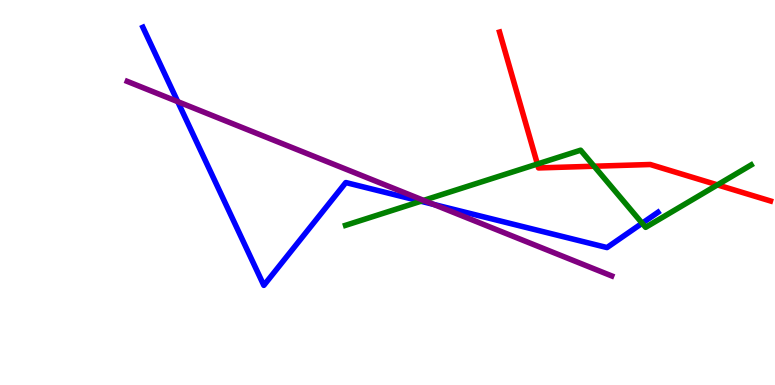[{'lines': ['blue', 'red'], 'intersections': []}, {'lines': ['green', 'red'], 'intersections': [{'x': 6.93, 'y': 5.74}, {'x': 7.67, 'y': 5.68}, {'x': 9.26, 'y': 5.2}]}, {'lines': ['purple', 'red'], 'intersections': []}, {'lines': ['blue', 'green'], 'intersections': [{'x': 5.43, 'y': 4.77}, {'x': 8.29, 'y': 4.2}]}, {'lines': ['blue', 'purple'], 'intersections': [{'x': 2.29, 'y': 7.36}, {'x': 5.6, 'y': 4.69}]}, {'lines': ['green', 'purple'], 'intersections': [{'x': 5.47, 'y': 4.8}]}]